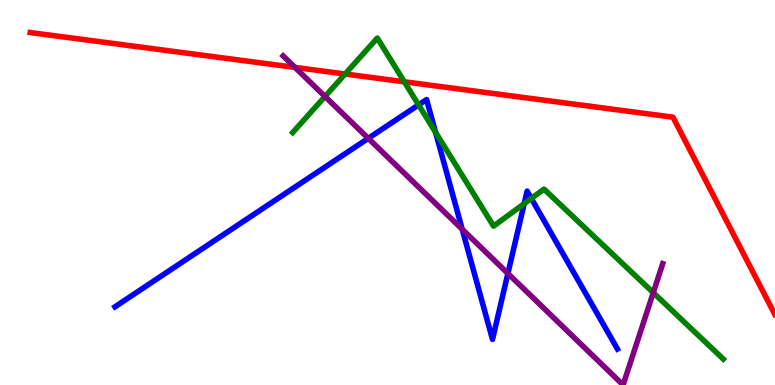[{'lines': ['blue', 'red'], 'intersections': []}, {'lines': ['green', 'red'], 'intersections': [{'x': 4.45, 'y': 8.08}, {'x': 5.22, 'y': 7.88}]}, {'lines': ['purple', 'red'], 'intersections': [{'x': 3.81, 'y': 8.25}]}, {'lines': ['blue', 'green'], 'intersections': [{'x': 5.4, 'y': 7.28}, {'x': 5.62, 'y': 6.56}, {'x': 6.76, 'y': 4.71}, {'x': 6.86, 'y': 4.85}]}, {'lines': ['blue', 'purple'], 'intersections': [{'x': 4.75, 'y': 6.41}, {'x': 5.96, 'y': 4.05}, {'x': 6.55, 'y': 2.9}]}, {'lines': ['green', 'purple'], 'intersections': [{'x': 4.19, 'y': 7.49}, {'x': 8.43, 'y': 2.4}]}]